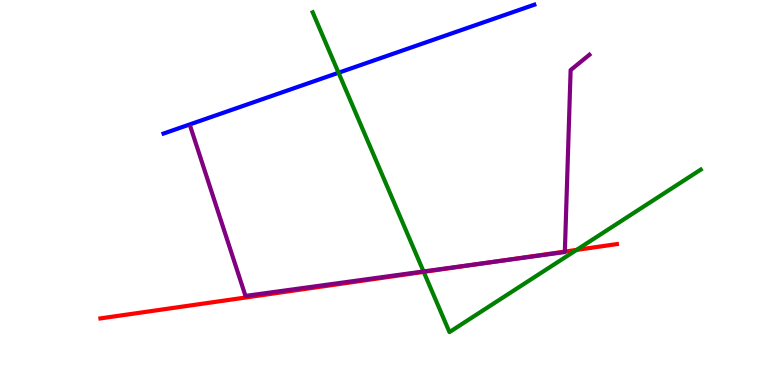[{'lines': ['blue', 'red'], 'intersections': []}, {'lines': ['green', 'red'], 'intersections': [{'x': 5.47, 'y': 2.94}, {'x': 7.44, 'y': 3.51}]}, {'lines': ['purple', 'red'], 'intersections': [{'x': 6.37, 'y': 3.2}, {'x': 7.29, 'y': 3.47}]}, {'lines': ['blue', 'green'], 'intersections': [{'x': 4.37, 'y': 8.11}]}, {'lines': ['blue', 'purple'], 'intersections': []}, {'lines': ['green', 'purple'], 'intersections': [{'x': 5.46, 'y': 2.95}]}]